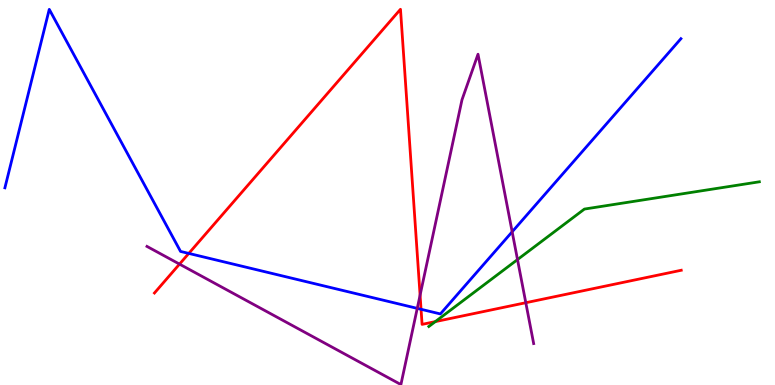[{'lines': ['blue', 'red'], 'intersections': [{'x': 2.44, 'y': 3.42}, {'x': 5.43, 'y': 1.97}]}, {'lines': ['green', 'red'], 'intersections': [{'x': 5.62, 'y': 1.65}]}, {'lines': ['purple', 'red'], 'intersections': [{'x': 2.32, 'y': 3.14}, {'x': 5.42, 'y': 2.33}, {'x': 6.78, 'y': 2.14}]}, {'lines': ['blue', 'green'], 'intersections': []}, {'lines': ['blue', 'purple'], 'intersections': [{'x': 5.38, 'y': 1.99}, {'x': 6.61, 'y': 3.98}]}, {'lines': ['green', 'purple'], 'intersections': [{'x': 6.68, 'y': 3.26}]}]